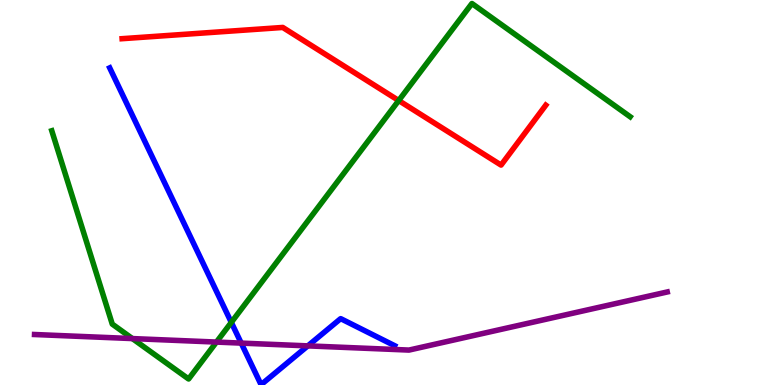[{'lines': ['blue', 'red'], 'intersections': []}, {'lines': ['green', 'red'], 'intersections': [{'x': 5.14, 'y': 7.39}]}, {'lines': ['purple', 'red'], 'intersections': []}, {'lines': ['blue', 'green'], 'intersections': [{'x': 2.98, 'y': 1.63}]}, {'lines': ['blue', 'purple'], 'intersections': [{'x': 3.11, 'y': 1.09}, {'x': 3.97, 'y': 1.02}]}, {'lines': ['green', 'purple'], 'intersections': [{'x': 1.71, 'y': 1.21}, {'x': 2.79, 'y': 1.11}]}]